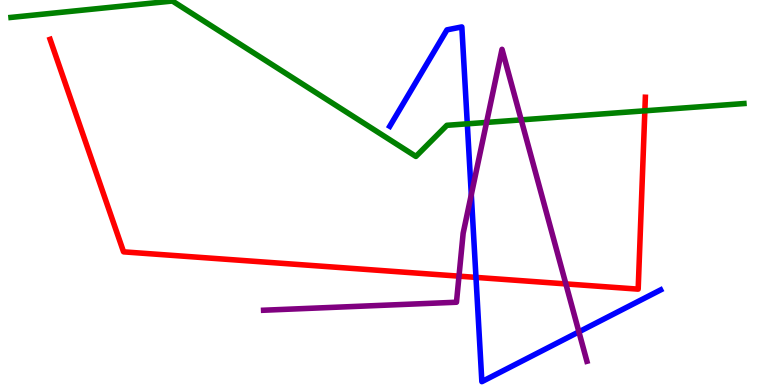[{'lines': ['blue', 'red'], 'intersections': [{'x': 6.14, 'y': 2.8}]}, {'lines': ['green', 'red'], 'intersections': [{'x': 8.32, 'y': 7.12}]}, {'lines': ['purple', 'red'], 'intersections': [{'x': 5.92, 'y': 2.83}, {'x': 7.3, 'y': 2.63}]}, {'lines': ['blue', 'green'], 'intersections': [{'x': 6.03, 'y': 6.78}]}, {'lines': ['blue', 'purple'], 'intersections': [{'x': 6.08, 'y': 4.94}, {'x': 7.47, 'y': 1.38}]}, {'lines': ['green', 'purple'], 'intersections': [{'x': 6.28, 'y': 6.82}, {'x': 6.73, 'y': 6.89}]}]